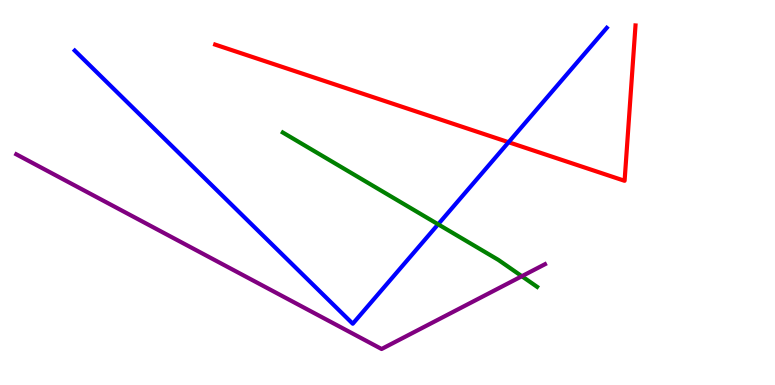[{'lines': ['blue', 'red'], 'intersections': [{'x': 6.56, 'y': 6.31}]}, {'lines': ['green', 'red'], 'intersections': []}, {'lines': ['purple', 'red'], 'intersections': []}, {'lines': ['blue', 'green'], 'intersections': [{'x': 5.65, 'y': 4.17}]}, {'lines': ['blue', 'purple'], 'intersections': []}, {'lines': ['green', 'purple'], 'intersections': [{'x': 6.73, 'y': 2.83}]}]